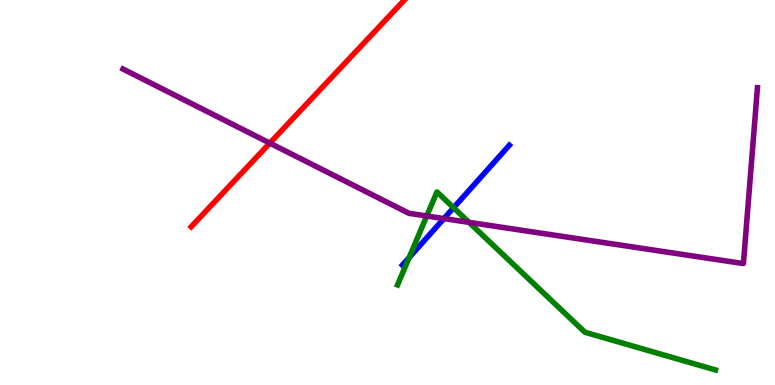[{'lines': ['blue', 'red'], 'intersections': []}, {'lines': ['green', 'red'], 'intersections': []}, {'lines': ['purple', 'red'], 'intersections': [{'x': 3.48, 'y': 6.28}]}, {'lines': ['blue', 'green'], 'intersections': [{'x': 5.28, 'y': 3.31}, {'x': 5.85, 'y': 4.6}]}, {'lines': ['blue', 'purple'], 'intersections': [{'x': 5.73, 'y': 4.32}]}, {'lines': ['green', 'purple'], 'intersections': [{'x': 5.51, 'y': 4.39}, {'x': 6.05, 'y': 4.22}]}]